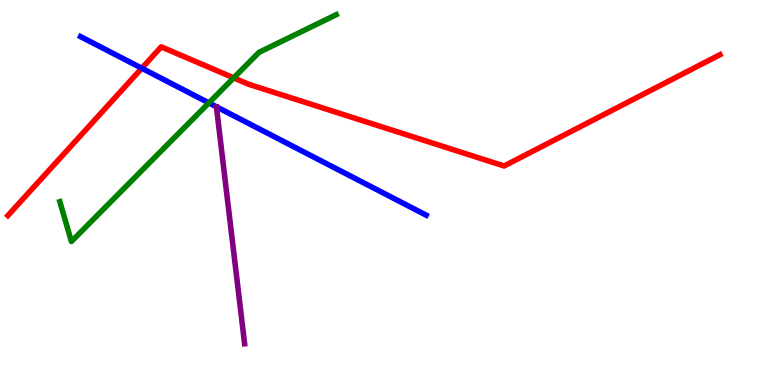[{'lines': ['blue', 'red'], 'intersections': [{'x': 1.83, 'y': 8.23}]}, {'lines': ['green', 'red'], 'intersections': [{'x': 3.02, 'y': 7.98}]}, {'lines': ['purple', 'red'], 'intersections': []}, {'lines': ['blue', 'green'], 'intersections': [{'x': 2.7, 'y': 7.33}]}, {'lines': ['blue', 'purple'], 'intersections': []}, {'lines': ['green', 'purple'], 'intersections': []}]